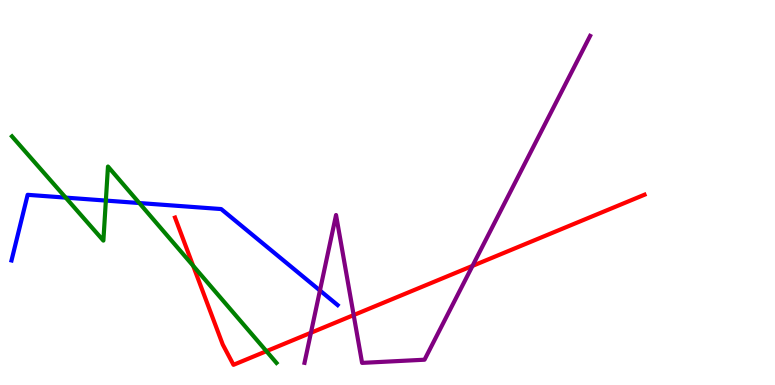[{'lines': ['blue', 'red'], 'intersections': []}, {'lines': ['green', 'red'], 'intersections': [{'x': 2.49, 'y': 3.1}, {'x': 3.44, 'y': 0.878}]}, {'lines': ['purple', 'red'], 'intersections': [{'x': 4.01, 'y': 1.36}, {'x': 4.56, 'y': 1.82}, {'x': 6.1, 'y': 3.09}]}, {'lines': ['blue', 'green'], 'intersections': [{'x': 0.847, 'y': 4.87}, {'x': 1.37, 'y': 4.79}, {'x': 1.8, 'y': 4.73}]}, {'lines': ['blue', 'purple'], 'intersections': [{'x': 4.13, 'y': 2.45}]}, {'lines': ['green', 'purple'], 'intersections': []}]